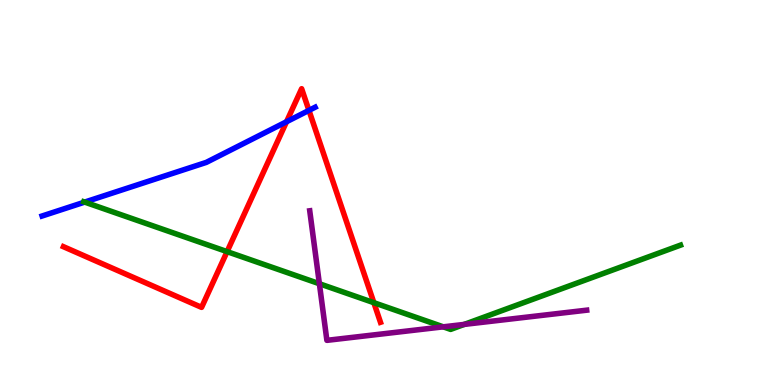[{'lines': ['blue', 'red'], 'intersections': [{'x': 3.7, 'y': 6.84}, {'x': 3.99, 'y': 7.13}]}, {'lines': ['green', 'red'], 'intersections': [{'x': 2.93, 'y': 3.46}, {'x': 4.82, 'y': 2.14}]}, {'lines': ['purple', 'red'], 'intersections': []}, {'lines': ['blue', 'green'], 'intersections': [{'x': 1.09, 'y': 4.75}]}, {'lines': ['blue', 'purple'], 'intersections': []}, {'lines': ['green', 'purple'], 'intersections': [{'x': 4.12, 'y': 2.63}, {'x': 5.72, 'y': 1.51}, {'x': 5.99, 'y': 1.57}]}]